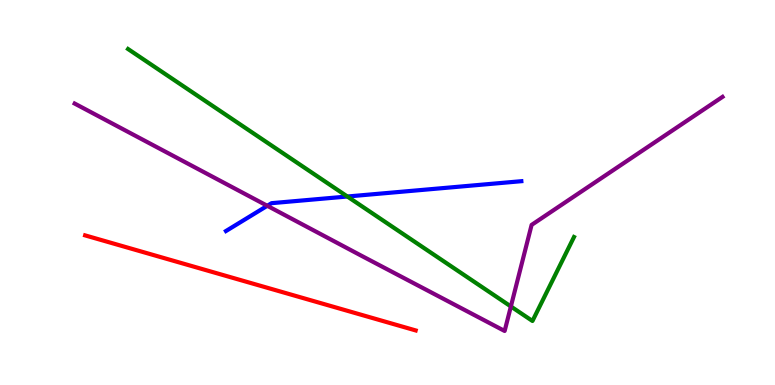[{'lines': ['blue', 'red'], 'intersections': []}, {'lines': ['green', 'red'], 'intersections': []}, {'lines': ['purple', 'red'], 'intersections': []}, {'lines': ['blue', 'green'], 'intersections': [{'x': 4.48, 'y': 4.9}]}, {'lines': ['blue', 'purple'], 'intersections': [{'x': 3.45, 'y': 4.65}]}, {'lines': ['green', 'purple'], 'intersections': [{'x': 6.59, 'y': 2.04}]}]